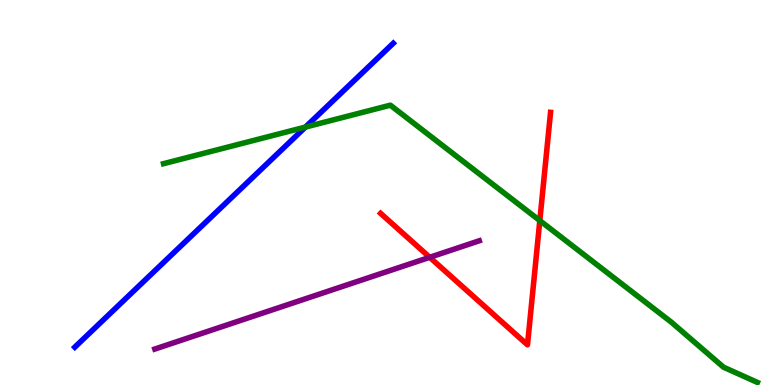[{'lines': ['blue', 'red'], 'intersections': []}, {'lines': ['green', 'red'], 'intersections': [{'x': 6.97, 'y': 4.27}]}, {'lines': ['purple', 'red'], 'intersections': [{'x': 5.54, 'y': 3.32}]}, {'lines': ['blue', 'green'], 'intersections': [{'x': 3.94, 'y': 6.7}]}, {'lines': ['blue', 'purple'], 'intersections': []}, {'lines': ['green', 'purple'], 'intersections': []}]